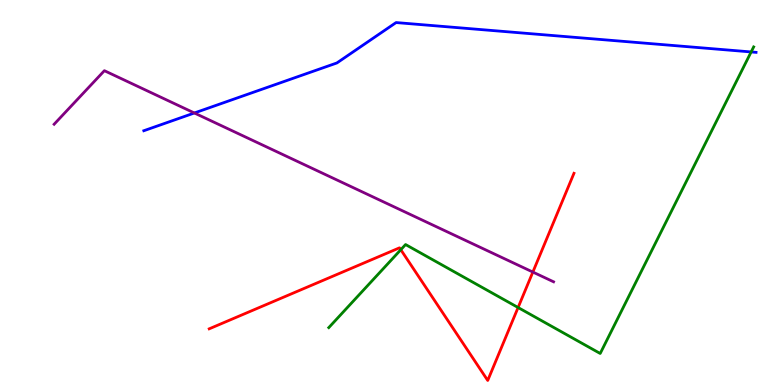[{'lines': ['blue', 'red'], 'intersections': []}, {'lines': ['green', 'red'], 'intersections': [{'x': 5.17, 'y': 3.51}, {'x': 6.69, 'y': 2.01}]}, {'lines': ['purple', 'red'], 'intersections': [{'x': 6.88, 'y': 2.93}]}, {'lines': ['blue', 'green'], 'intersections': [{'x': 9.69, 'y': 8.65}]}, {'lines': ['blue', 'purple'], 'intersections': [{'x': 2.51, 'y': 7.07}]}, {'lines': ['green', 'purple'], 'intersections': []}]